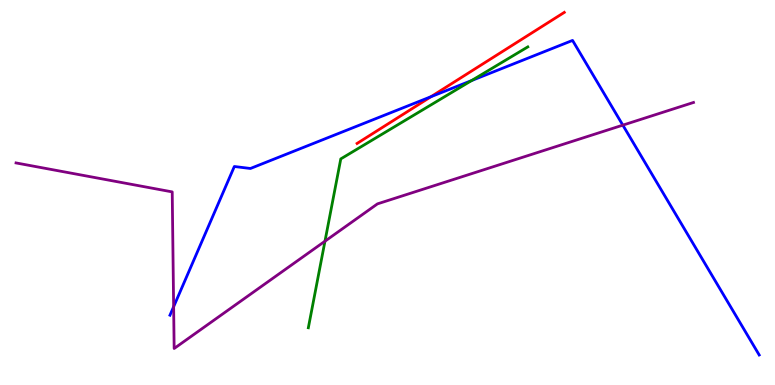[{'lines': ['blue', 'red'], 'intersections': [{'x': 5.56, 'y': 7.49}]}, {'lines': ['green', 'red'], 'intersections': []}, {'lines': ['purple', 'red'], 'intersections': []}, {'lines': ['blue', 'green'], 'intersections': [{'x': 6.09, 'y': 7.91}]}, {'lines': ['blue', 'purple'], 'intersections': [{'x': 2.24, 'y': 2.03}, {'x': 8.04, 'y': 6.75}]}, {'lines': ['green', 'purple'], 'intersections': [{'x': 4.19, 'y': 3.73}]}]